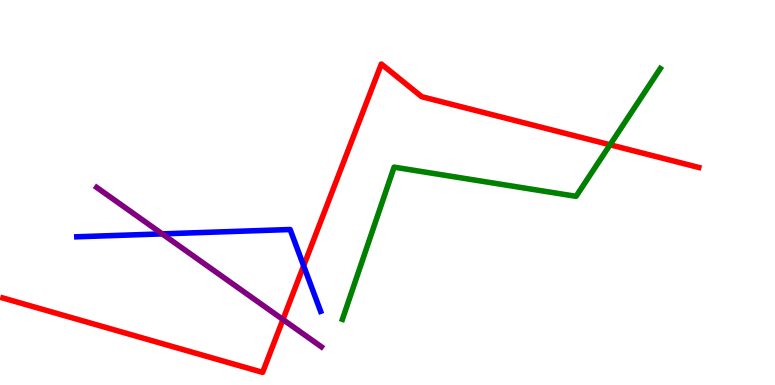[{'lines': ['blue', 'red'], 'intersections': [{'x': 3.92, 'y': 3.1}]}, {'lines': ['green', 'red'], 'intersections': [{'x': 7.87, 'y': 6.24}]}, {'lines': ['purple', 'red'], 'intersections': [{'x': 3.65, 'y': 1.7}]}, {'lines': ['blue', 'green'], 'intersections': []}, {'lines': ['blue', 'purple'], 'intersections': [{'x': 2.09, 'y': 3.93}]}, {'lines': ['green', 'purple'], 'intersections': []}]